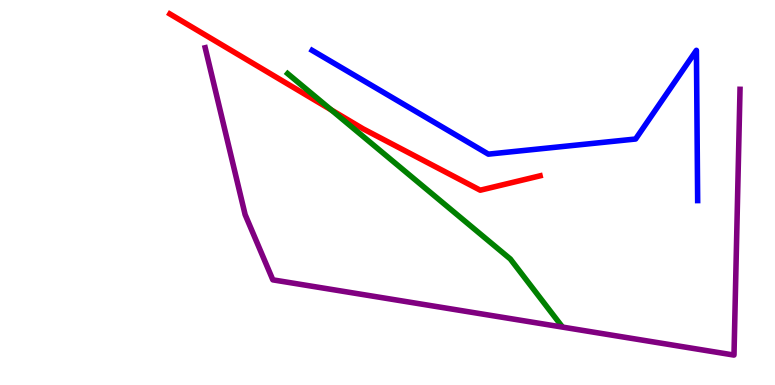[{'lines': ['blue', 'red'], 'intersections': []}, {'lines': ['green', 'red'], 'intersections': [{'x': 4.27, 'y': 7.15}]}, {'lines': ['purple', 'red'], 'intersections': []}, {'lines': ['blue', 'green'], 'intersections': []}, {'lines': ['blue', 'purple'], 'intersections': []}, {'lines': ['green', 'purple'], 'intersections': []}]